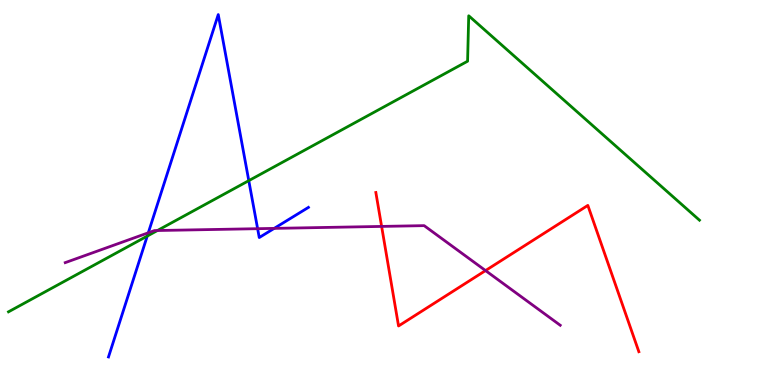[{'lines': ['blue', 'red'], 'intersections': []}, {'lines': ['green', 'red'], 'intersections': []}, {'lines': ['purple', 'red'], 'intersections': [{'x': 4.92, 'y': 4.12}, {'x': 6.26, 'y': 2.97}]}, {'lines': ['blue', 'green'], 'intersections': [{'x': 1.9, 'y': 3.87}, {'x': 3.21, 'y': 5.31}]}, {'lines': ['blue', 'purple'], 'intersections': [{'x': 1.91, 'y': 3.95}, {'x': 3.32, 'y': 4.06}, {'x': 3.54, 'y': 4.07}]}, {'lines': ['green', 'purple'], 'intersections': [{'x': 2.03, 'y': 4.01}]}]